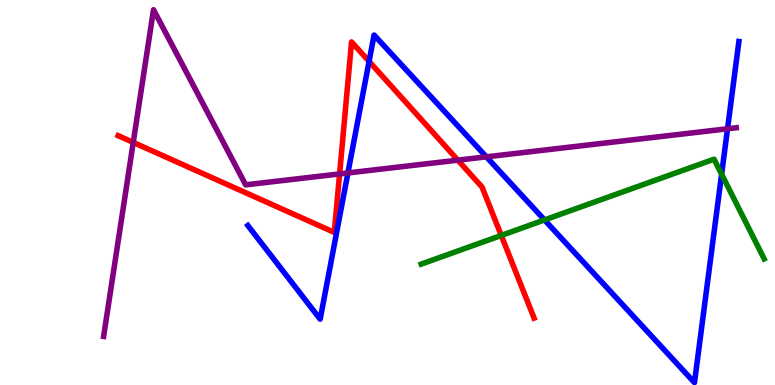[{'lines': ['blue', 'red'], 'intersections': [{'x': 4.76, 'y': 8.41}]}, {'lines': ['green', 'red'], 'intersections': [{'x': 6.47, 'y': 3.88}]}, {'lines': ['purple', 'red'], 'intersections': [{'x': 1.72, 'y': 6.3}, {'x': 4.38, 'y': 5.48}, {'x': 5.91, 'y': 5.84}]}, {'lines': ['blue', 'green'], 'intersections': [{'x': 7.03, 'y': 4.29}, {'x': 9.31, 'y': 5.48}]}, {'lines': ['blue', 'purple'], 'intersections': [{'x': 4.49, 'y': 5.51}, {'x': 6.28, 'y': 5.93}, {'x': 9.39, 'y': 6.66}]}, {'lines': ['green', 'purple'], 'intersections': []}]